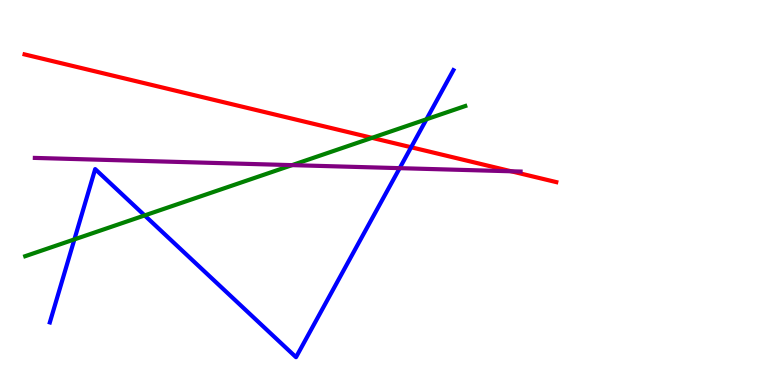[{'lines': ['blue', 'red'], 'intersections': [{'x': 5.3, 'y': 6.18}]}, {'lines': ['green', 'red'], 'intersections': [{'x': 4.8, 'y': 6.42}]}, {'lines': ['purple', 'red'], 'intersections': [{'x': 6.6, 'y': 5.55}]}, {'lines': ['blue', 'green'], 'intersections': [{'x': 0.96, 'y': 3.78}, {'x': 1.87, 'y': 4.4}, {'x': 5.5, 'y': 6.9}]}, {'lines': ['blue', 'purple'], 'intersections': [{'x': 5.16, 'y': 5.63}]}, {'lines': ['green', 'purple'], 'intersections': [{'x': 3.77, 'y': 5.71}]}]